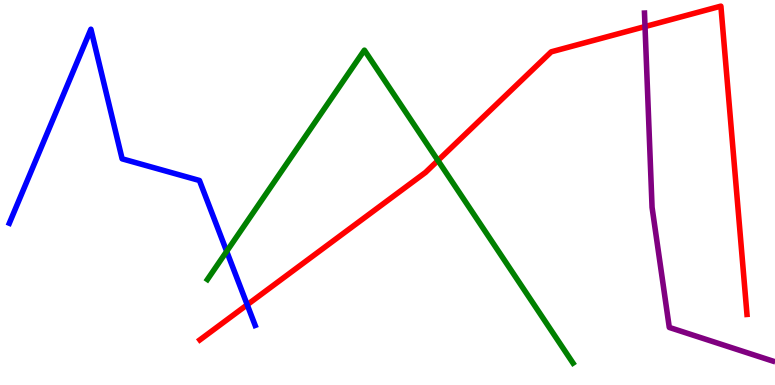[{'lines': ['blue', 'red'], 'intersections': [{'x': 3.19, 'y': 2.08}]}, {'lines': ['green', 'red'], 'intersections': [{'x': 5.65, 'y': 5.83}]}, {'lines': ['purple', 'red'], 'intersections': [{'x': 8.32, 'y': 9.31}]}, {'lines': ['blue', 'green'], 'intersections': [{'x': 2.92, 'y': 3.47}]}, {'lines': ['blue', 'purple'], 'intersections': []}, {'lines': ['green', 'purple'], 'intersections': []}]